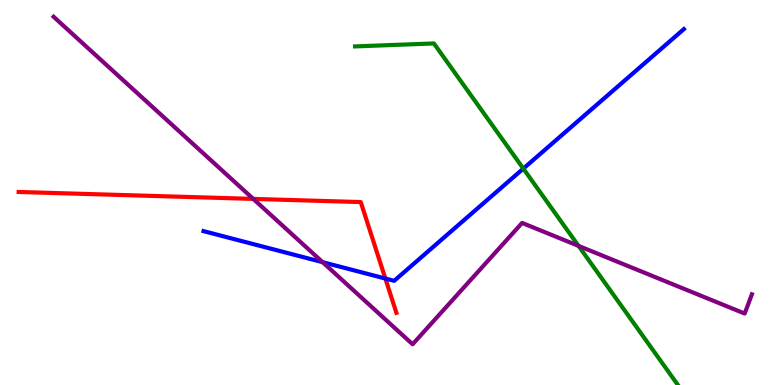[{'lines': ['blue', 'red'], 'intersections': [{'x': 4.97, 'y': 2.77}]}, {'lines': ['green', 'red'], 'intersections': []}, {'lines': ['purple', 'red'], 'intersections': [{'x': 3.27, 'y': 4.83}]}, {'lines': ['blue', 'green'], 'intersections': [{'x': 6.75, 'y': 5.62}]}, {'lines': ['blue', 'purple'], 'intersections': [{'x': 4.16, 'y': 3.19}]}, {'lines': ['green', 'purple'], 'intersections': [{'x': 7.46, 'y': 3.61}]}]